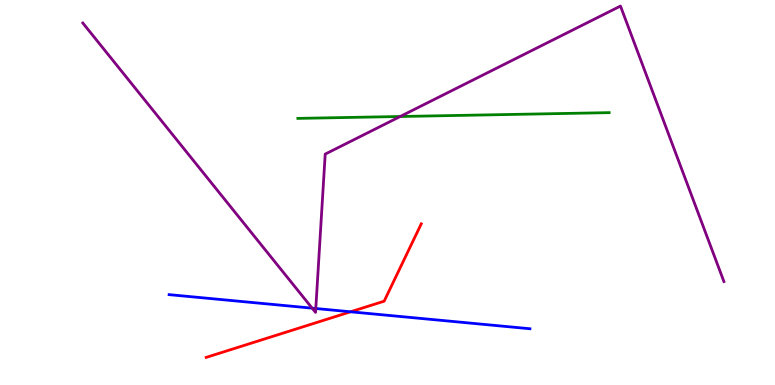[{'lines': ['blue', 'red'], 'intersections': [{'x': 4.52, 'y': 1.9}]}, {'lines': ['green', 'red'], 'intersections': []}, {'lines': ['purple', 'red'], 'intersections': []}, {'lines': ['blue', 'green'], 'intersections': []}, {'lines': ['blue', 'purple'], 'intersections': [{'x': 4.03, 'y': 2.0}, {'x': 4.07, 'y': 1.99}]}, {'lines': ['green', 'purple'], 'intersections': [{'x': 5.16, 'y': 6.97}]}]